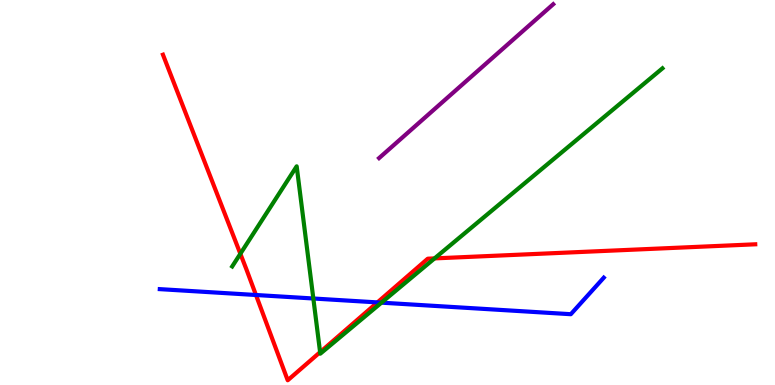[{'lines': ['blue', 'red'], 'intersections': [{'x': 3.3, 'y': 2.34}, {'x': 4.87, 'y': 2.15}]}, {'lines': ['green', 'red'], 'intersections': [{'x': 3.1, 'y': 3.41}, {'x': 4.13, 'y': 0.853}, {'x': 5.61, 'y': 3.29}]}, {'lines': ['purple', 'red'], 'intersections': []}, {'lines': ['blue', 'green'], 'intersections': [{'x': 4.04, 'y': 2.25}, {'x': 4.92, 'y': 2.14}]}, {'lines': ['blue', 'purple'], 'intersections': []}, {'lines': ['green', 'purple'], 'intersections': []}]